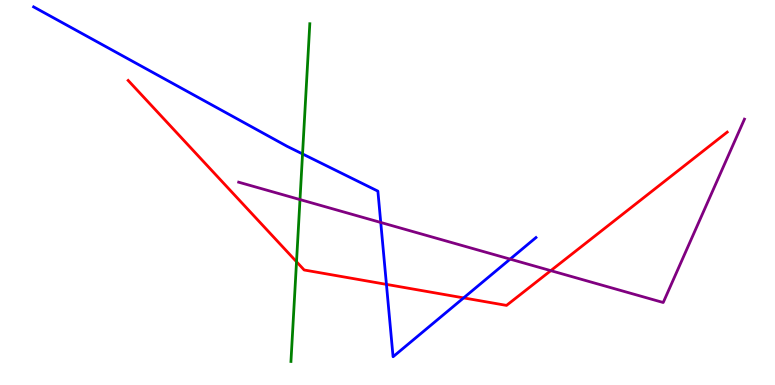[{'lines': ['blue', 'red'], 'intersections': [{'x': 4.99, 'y': 2.61}, {'x': 5.98, 'y': 2.26}]}, {'lines': ['green', 'red'], 'intersections': [{'x': 3.83, 'y': 3.2}]}, {'lines': ['purple', 'red'], 'intersections': [{'x': 7.11, 'y': 2.97}]}, {'lines': ['blue', 'green'], 'intersections': [{'x': 3.9, 'y': 6.0}]}, {'lines': ['blue', 'purple'], 'intersections': [{'x': 4.91, 'y': 4.22}, {'x': 6.58, 'y': 3.27}]}, {'lines': ['green', 'purple'], 'intersections': [{'x': 3.87, 'y': 4.82}]}]